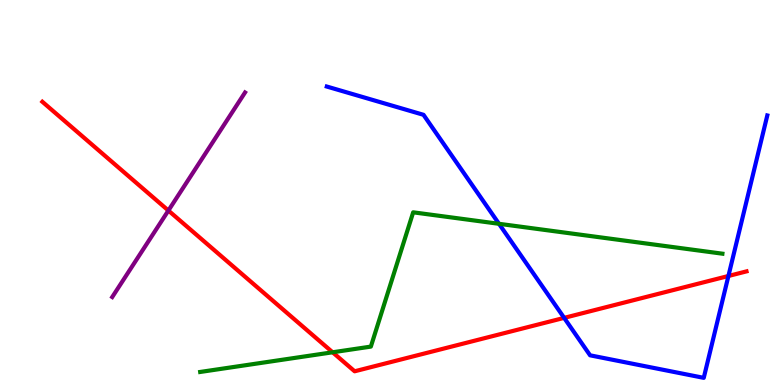[{'lines': ['blue', 'red'], 'intersections': [{'x': 7.28, 'y': 1.74}, {'x': 9.4, 'y': 2.83}]}, {'lines': ['green', 'red'], 'intersections': [{'x': 4.29, 'y': 0.85}]}, {'lines': ['purple', 'red'], 'intersections': [{'x': 2.17, 'y': 4.53}]}, {'lines': ['blue', 'green'], 'intersections': [{'x': 6.44, 'y': 4.19}]}, {'lines': ['blue', 'purple'], 'intersections': []}, {'lines': ['green', 'purple'], 'intersections': []}]